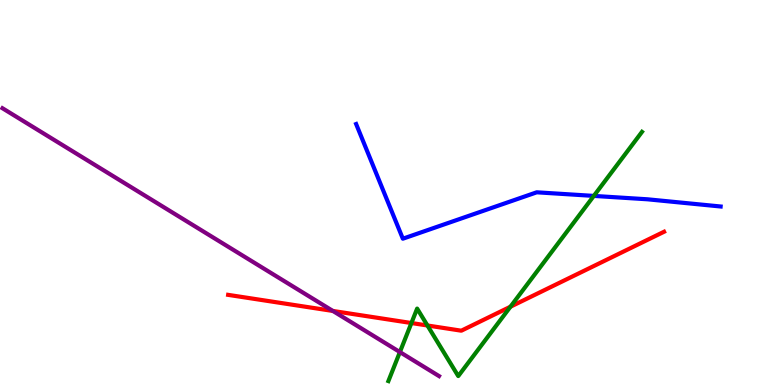[{'lines': ['blue', 'red'], 'intersections': []}, {'lines': ['green', 'red'], 'intersections': [{'x': 5.31, 'y': 1.61}, {'x': 5.52, 'y': 1.55}, {'x': 6.59, 'y': 2.03}]}, {'lines': ['purple', 'red'], 'intersections': [{'x': 4.3, 'y': 1.92}]}, {'lines': ['blue', 'green'], 'intersections': [{'x': 7.66, 'y': 4.91}]}, {'lines': ['blue', 'purple'], 'intersections': []}, {'lines': ['green', 'purple'], 'intersections': [{'x': 5.16, 'y': 0.855}]}]